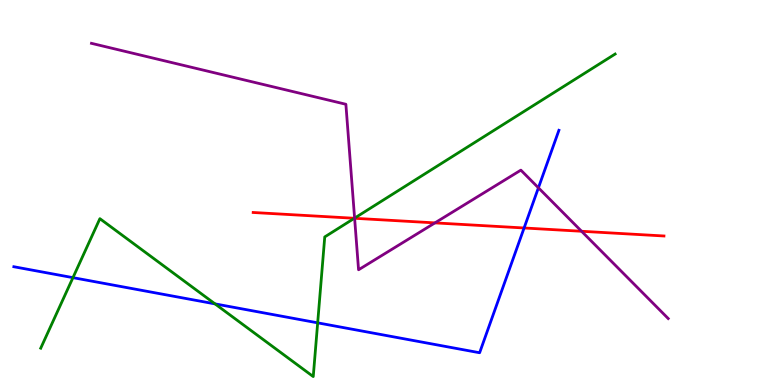[{'lines': ['blue', 'red'], 'intersections': [{'x': 6.76, 'y': 4.08}]}, {'lines': ['green', 'red'], 'intersections': [{'x': 4.57, 'y': 4.33}]}, {'lines': ['purple', 'red'], 'intersections': [{'x': 4.58, 'y': 4.33}, {'x': 5.61, 'y': 4.21}, {'x': 7.5, 'y': 3.99}]}, {'lines': ['blue', 'green'], 'intersections': [{'x': 0.941, 'y': 2.79}, {'x': 2.77, 'y': 2.11}, {'x': 4.1, 'y': 1.61}]}, {'lines': ['blue', 'purple'], 'intersections': [{'x': 6.95, 'y': 5.12}]}, {'lines': ['green', 'purple'], 'intersections': [{'x': 4.58, 'y': 4.33}]}]